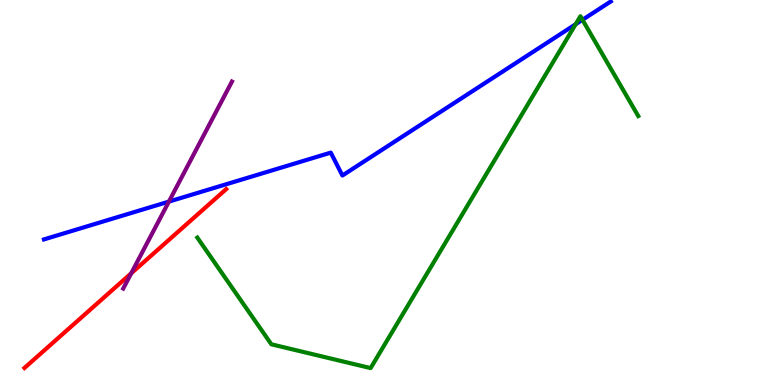[{'lines': ['blue', 'red'], 'intersections': []}, {'lines': ['green', 'red'], 'intersections': []}, {'lines': ['purple', 'red'], 'intersections': [{'x': 1.69, 'y': 2.9}]}, {'lines': ['blue', 'green'], 'intersections': [{'x': 7.43, 'y': 9.37}, {'x': 7.52, 'y': 9.49}]}, {'lines': ['blue', 'purple'], 'intersections': [{'x': 2.18, 'y': 4.76}]}, {'lines': ['green', 'purple'], 'intersections': []}]